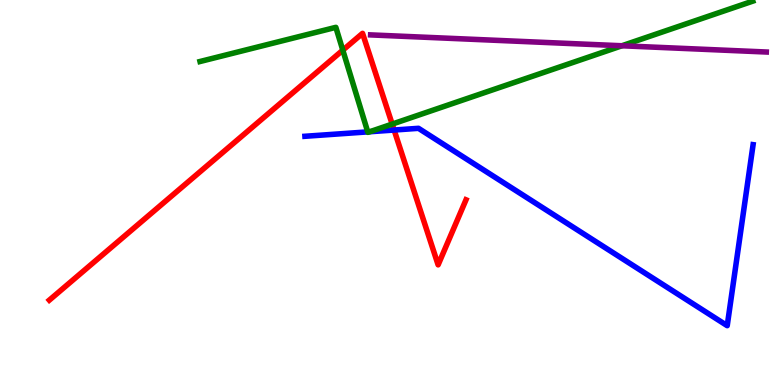[{'lines': ['blue', 'red'], 'intersections': [{'x': 5.09, 'y': 6.62}]}, {'lines': ['green', 'red'], 'intersections': [{'x': 4.42, 'y': 8.7}, {'x': 5.06, 'y': 6.78}]}, {'lines': ['purple', 'red'], 'intersections': []}, {'lines': ['blue', 'green'], 'intersections': [{'x': 4.75, 'y': 6.57}, {'x': 4.77, 'y': 6.58}]}, {'lines': ['blue', 'purple'], 'intersections': []}, {'lines': ['green', 'purple'], 'intersections': [{'x': 8.02, 'y': 8.81}]}]